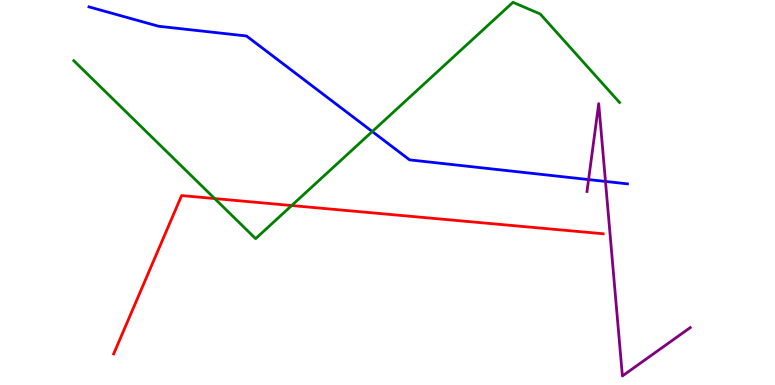[{'lines': ['blue', 'red'], 'intersections': []}, {'lines': ['green', 'red'], 'intersections': [{'x': 2.77, 'y': 4.84}, {'x': 3.76, 'y': 4.66}]}, {'lines': ['purple', 'red'], 'intersections': []}, {'lines': ['blue', 'green'], 'intersections': [{'x': 4.8, 'y': 6.58}]}, {'lines': ['blue', 'purple'], 'intersections': [{'x': 7.59, 'y': 5.34}, {'x': 7.81, 'y': 5.29}]}, {'lines': ['green', 'purple'], 'intersections': []}]